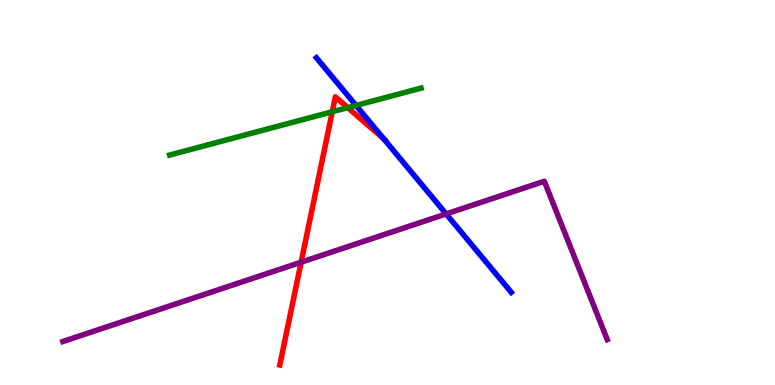[{'lines': ['blue', 'red'], 'intersections': [{'x': 4.95, 'y': 6.39}]}, {'lines': ['green', 'red'], 'intersections': [{'x': 4.29, 'y': 7.1}, {'x': 4.49, 'y': 7.2}]}, {'lines': ['purple', 'red'], 'intersections': [{'x': 3.89, 'y': 3.19}]}, {'lines': ['blue', 'green'], 'intersections': [{'x': 4.59, 'y': 7.26}]}, {'lines': ['blue', 'purple'], 'intersections': [{'x': 5.76, 'y': 4.44}]}, {'lines': ['green', 'purple'], 'intersections': []}]